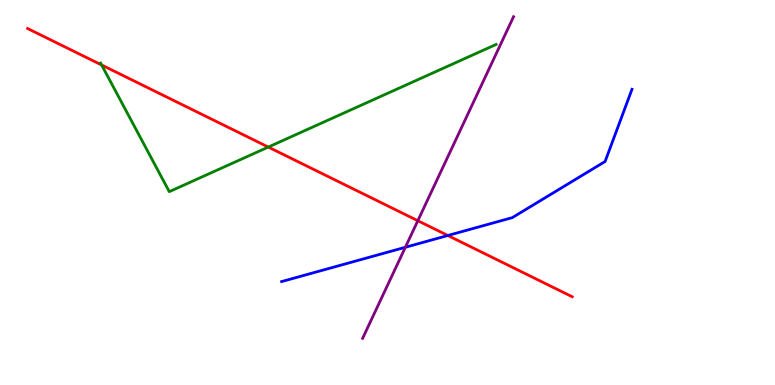[{'lines': ['blue', 'red'], 'intersections': [{'x': 5.78, 'y': 3.88}]}, {'lines': ['green', 'red'], 'intersections': [{'x': 1.31, 'y': 8.31}, {'x': 3.46, 'y': 6.18}]}, {'lines': ['purple', 'red'], 'intersections': [{'x': 5.39, 'y': 4.27}]}, {'lines': ['blue', 'green'], 'intersections': []}, {'lines': ['blue', 'purple'], 'intersections': [{'x': 5.23, 'y': 3.58}]}, {'lines': ['green', 'purple'], 'intersections': []}]